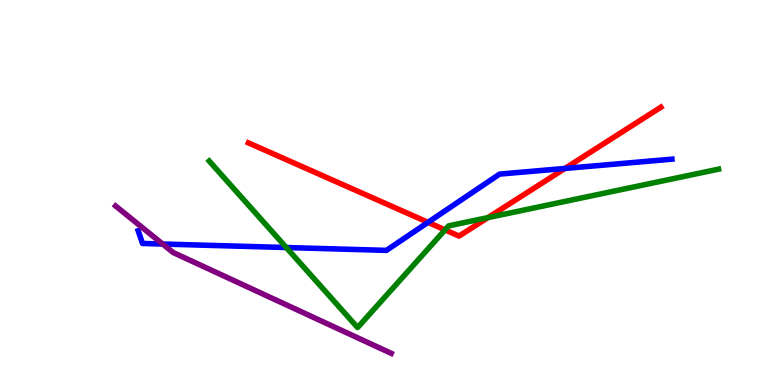[{'lines': ['blue', 'red'], 'intersections': [{'x': 5.52, 'y': 4.23}, {'x': 7.29, 'y': 5.63}]}, {'lines': ['green', 'red'], 'intersections': [{'x': 5.74, 'y': 4.03}, {'x': 6.3, 'y': 4.35}]}, {'lines': ['purple', 'red'], 'intersections': []}, {'lines': ['blue', 'green'], 'intersections': [{'x': 3.69, 'y': 3.57}]}, {'lines': ['blue', 'purple'], 'intersections': [{'x': 2.1, 'y': 3.66}]}, {'lines': ['green', 'purple'], 'intersections': []}]